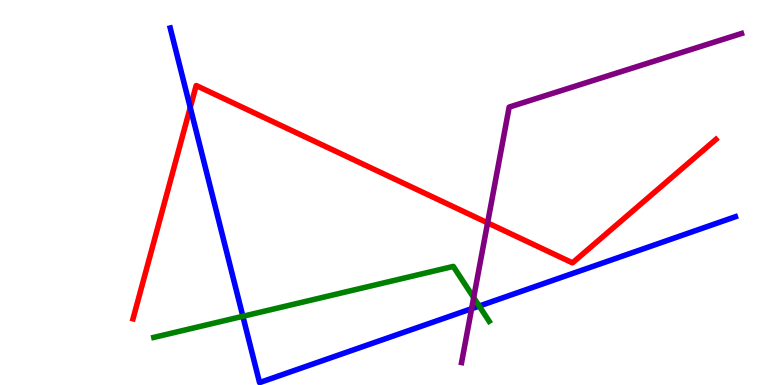[{'lines': ['blue', 'red'], 'intersections': [{'x': 2.45, 'y': 7.21}]}, {'lines': ['green', 'red'], 'intersections': []}, {'lines': ['purple', 'red'], 'intersections': [{'x': 6.29, 'y': 4.21}]}, {'lines': ['blue', 'green'], 'intersections': [{'x': 3.13, 'y': 1.78}, {'x': 6.18, 'y': 2.05}]}, {'lines': ['blue', 'purple'], 'intersections': [{'x': 6.09, 'y': 1.98}]}, {'lines': ['green', 'purple'], 'intersections': [{'x': 6.11, 'y': 2.27}]}]